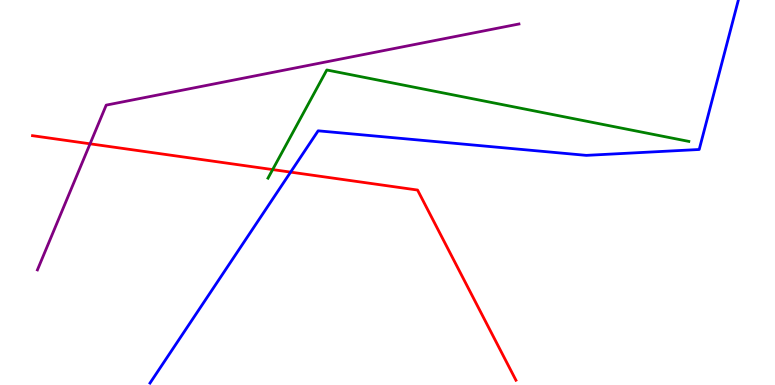[{'lines': ['blue', 'red'], 'intersections': [{'x': 3.75, 'y': 5.53}]}, {'lines': ['green', 'red'], 'intersections': [{'x': 3.52, 'y': 5.6}]}, {'lines': ['purple', 'red'], 'intersections': [{'x': 1.16, 'y': 6.26}]}, {'lines': ['blue', 'green'], 'intersections': []}, {'lines': ['blue', 'purple'], 'intersections': []}, {'lines': ['green', 'purple'], 'intersections': []}]